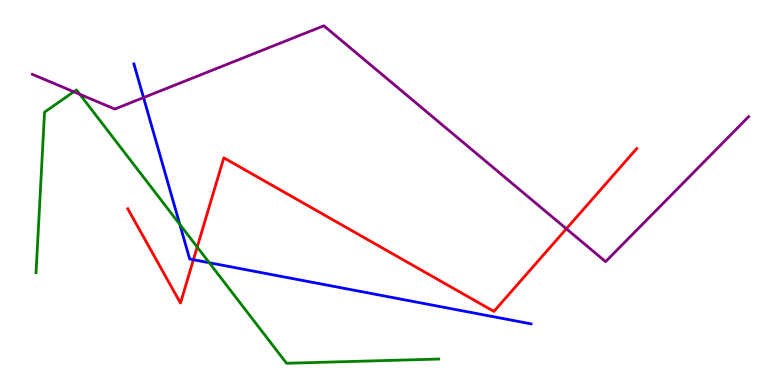[{'lines': ['blue', 'red'], 'intersections': [{'x': 2.5, 'y': 3.25}]}, {'lines': ['green', 'red'], 'intersections': [{'x': 2.54, 'y': 3.58}]}, {'lines': ['purple', 'red'], 'intersections': [{'x': 7.31, 'y': 4.06}]}, {'lines': ['blue', 'green'], 'intersections': [{'x': 2.32, 'y': 4.17}, {'x': 2.7, 'y': 3.18}]}, {'lines': ['blue', 'purple'], 'intersections': [{'x': 1.85, 'y': 7.47}]}, {'lines': ['green', 'purple'], 'intersections': [{'x': 0.952, 'y': 7.62}, {'x': 1.03, 'y': 7.55}]}]